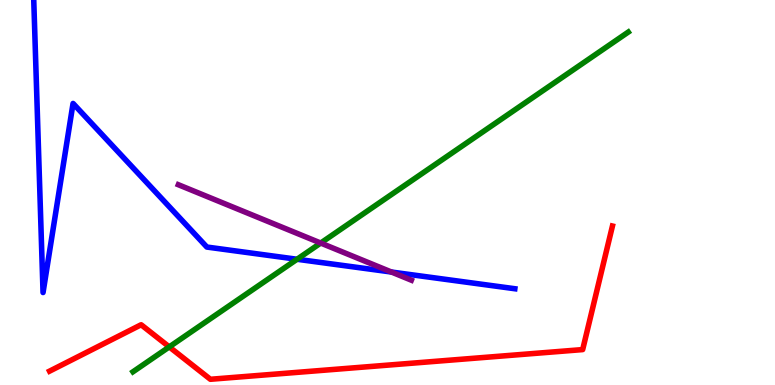[{'lines': ['blue', 'red'], 'intersections': []}, {'lines': ['green', 'red'], 'intersections': [{'x': 2.18, 'y': 0.99}]}, {'lines': ['purple', 'red'], 'intersections': []}, {'lines': ['blue', 'green'], 'intersections': [{'x': 3.83, 'y': 3.27}]}, {'lines': ['blue', 'purple'], 'intersections': [{'x': 5.05, 'y': 2.93}]}, {'lines': ['green', 'purple'], 'intersections': [{'x': 4.14, 'y': 3.69}]}]